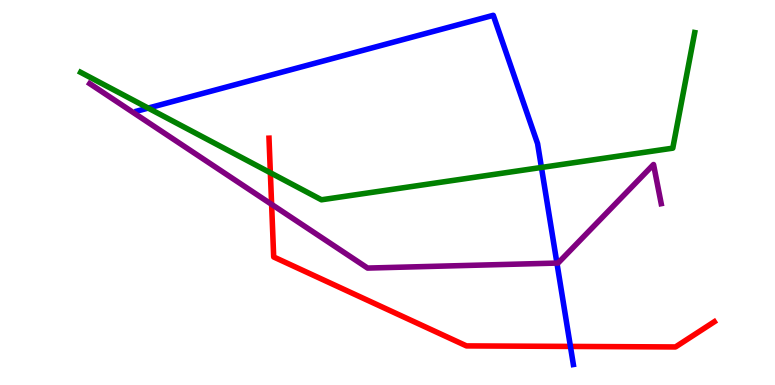[{'lines': ['blue', 'red'], 'intersections': [{'x': 7.36, 'y': 1.0}]}, {'lines': ['green', 'red'], 'intersections': [{'x': 3.49, 'y': 5.51}]}, {'lines': ['purple', 'red'], 'intersections': [{'x': 3.5, 'y': 4.69}]}, {'lines': ['blue', 'green'], 'intersections': [{'x': 1.91, 'y': 7.19}, {'x': 6.99, 'y': 5.65}]}, {'lines': ['blue', 'purple'], 'intersections': [{'x': 7.19, 'y': 3.17}]}, {'lines': ['green', 'purple'], 'intersections': []}]